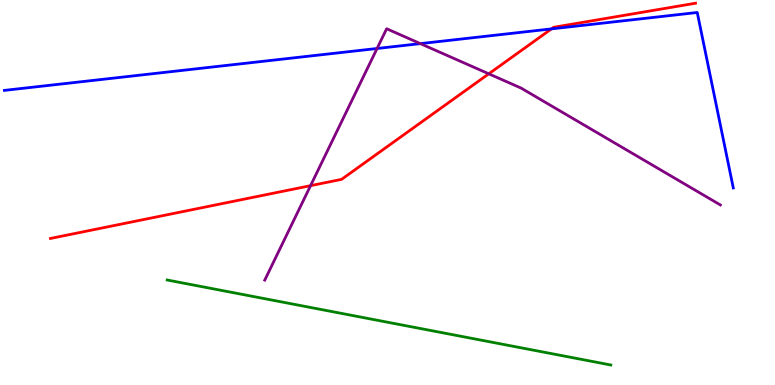[{'lines': ['blue', 'red'], 'intersections': [{'x': 7.12, 'y': 9.25}]}, {'lines': ['green', 'red'], 'intersections': []}, {'lines': ['purple', 'red'], 'intersections': [{'x': 4.01, 'y': 5.18}, {'x': 6.31, 'y': 8.08}]}, {'lines': ['blue', 'green'], 'intersections': []}, {'lines': ['blue', 'purple'], 'intersections': [{'x': 4.87, 'y': 8.74}, {'x': 5.42, 'y': 8.87}]}, {'lines': ['green', 'purple'], 'intersections': []}]